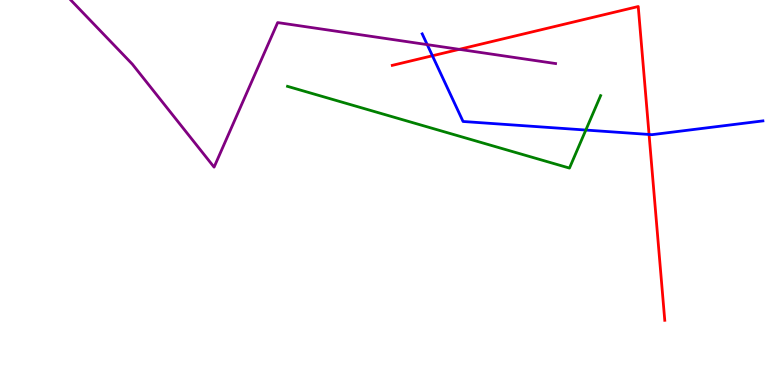[{'lines': ['blue', 'red'], 'intersections': [{'x': 5.58, 'y': 8.55}, {'x': 8.37, 'y': 6.51}]}, {'lines': ['green', 'red'], 'intersections': []}, {'lines': ['purple', 'red'], 'intersections': [{'x': 5.93, 'y': 8.72}]}, {'lines': ['blue', 'green'], 'intersections': [{'x': 7.56, 'y': 6.62}]}, {'lines': ['blue', 'purple'], 'intersections': [{'x': 5.51, 'y': 8.84}]}, {'lines': ['green', 'purple'], 'intersections': []}]